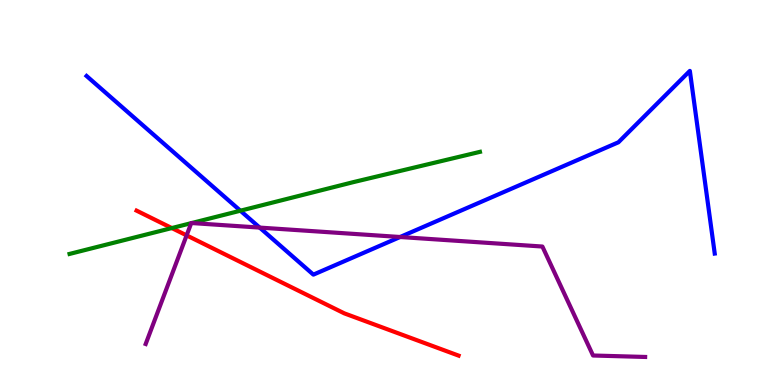[{'lines': ['blue', 'red'], 'intersections': []}, {'lines': ['green', 'red'], 'intersections': [{'x': 2.22, 'y': 4.08}]}, {'lines': ['purple', 'red'], 'intersections': [{'x': 2.41, 'y': 3.89}]}, {'lines': ['blue', 'green'], 'intersections': [{'x': 3.1, 'y': 4.53}]}, {'lines': ['blue', 'purple'], 'intersections': [{'x': 3.35, 'y': 4.09}, {'x': 5.16, 'y': 3.84}]}, {'lines': ['green', 'purple'], 'intersections': [{'x': 2.47, 'y': 4.2}, {'x': 2.47, 'y': 4.21}]}]